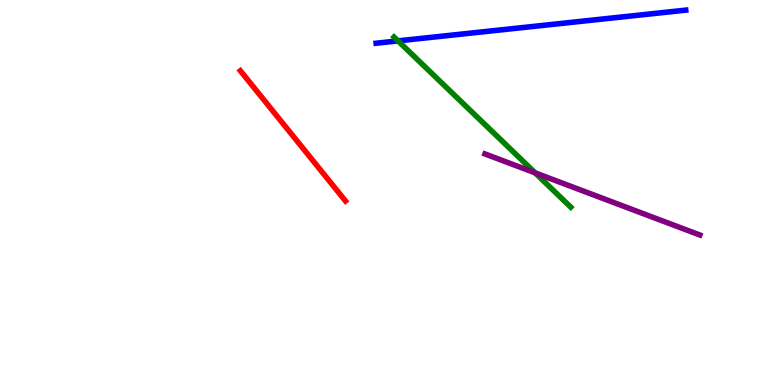[{'lines': ['blue', 'red'], 'intersections': []}, {'lines': ['green', 'red'], 'intersections': []}, {'lines': ['purple', 'red'], 'intersections': []}, {'lines': ['blue', 'green'], 'intersections': [{'x': 5.14, 'y': 8.94}]}, {'lines': ['blue', 'purple'], 'intersections': []}, {'lines': ['green', 'purple'], 'intersections': [{'x': 6.91, 'y': 5.51}]}]